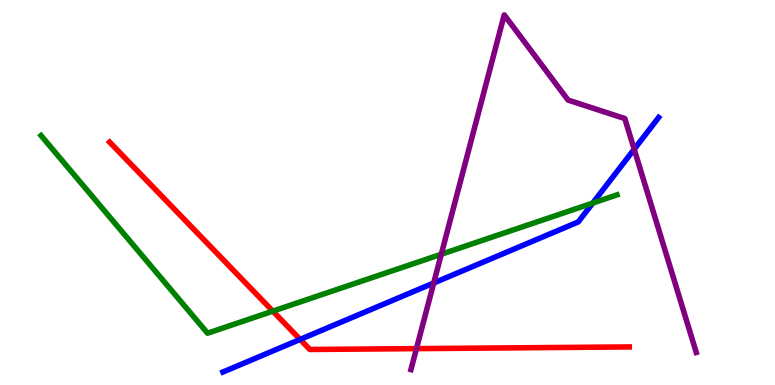[{'lines': ['blue', 'red'], 'intersections': [{'x': 3.87, 'y': 1.18}]}, {'lines': ['green', 'red'], 'intersections': [{'x': 3.52, 'y': 1.92}]}, {'lines': ['purple', 'red'], 'intersections': [{'x': 5.37, 'y': 0.945}]}, {'lines': ['blue', 'green'], 'intersections': [{'x': 7.65, 'y': 4.73}]}, {'lines': ['blue', 'purple'], 'intersections': [{'x': 5.6, 'y': 2.65}, {'x': 8.18, 'y': 6.12}]}, {'lines': ['green', 'purple'], 'intersections': [{'x': 5.69, 'y': 3.4}]}]